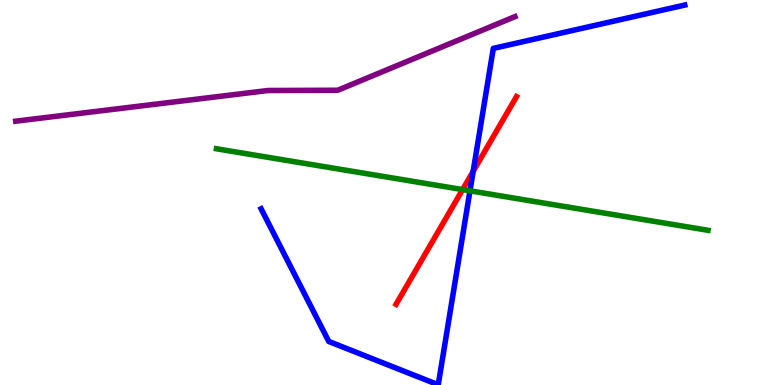[{'lines': ['blue', 'red'], 'intersections': [{'x': 6.11, 'y': 5.55}]}, {'lines': ['green', 'red'], 'intersections': [{'x': 5.97, 'y': 5.08}]}, {'lines': ['purple', 'red'], 'intersections': []}, {'lines': ['blue', 'green'], 'intersections': [{'x': 6.06, 'y': 5.04}]}, {'lines': ['blue', 'purple'], 'intersections': []}, {'lines': ['green', 'purple'], 'intersections': []}]